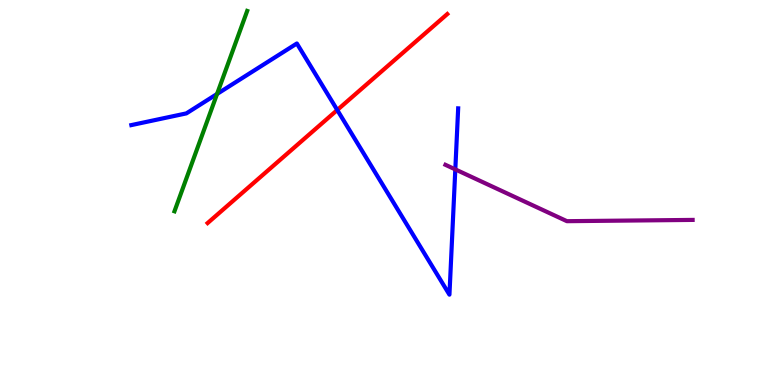[{'lines': ['blue', 'red'], 'intersections': [{'x': 4.35, 'y': 7.14}]}, {'lines': ['green', 'red'], 'intersections': []}, {'lines': ['purple', 'red'], 'intersections': []}, {'lines': ['blue', 'green'], 'intersections': [{'x': 2.8, 'y': 7.56}]}, {'lines': ['blue', 'purple'], 'intersections': [{'x': 5.87, 'y': 5.6}]}, {'lines': ['green', 'purple'], 'intersections': []}]